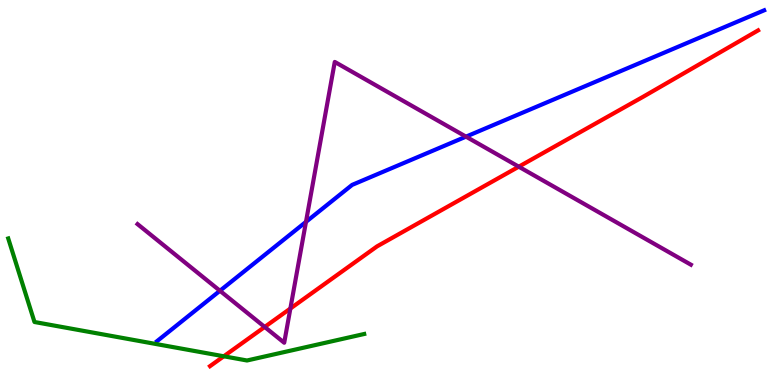[{'lines': ['blue', 'red'], 'intersections': []}, {'lines': ['green', 'red'], 'intersections': [{'x': 2.89, 'y': 0.746}]}, {'lines': ['purple', 'red'], 'intersections': [{'x': 3.42, 'y': 1.51}, {'x': 3.75, 'y': 1.99}, {'x': 6.69, 'y': 5.67}]}, {'lines': ['blue', 'green'], 'intersections': []}, {'lines': ['blue', 'purple'], 'intersections': [{'x': 2.84, 'y': 2.45}, {'x': 3.95, 'y': 4.24}, {'x': 6.01, 'y': 6.45}]}, {'lines': ['green', 'purple'], 'intersections': []}]